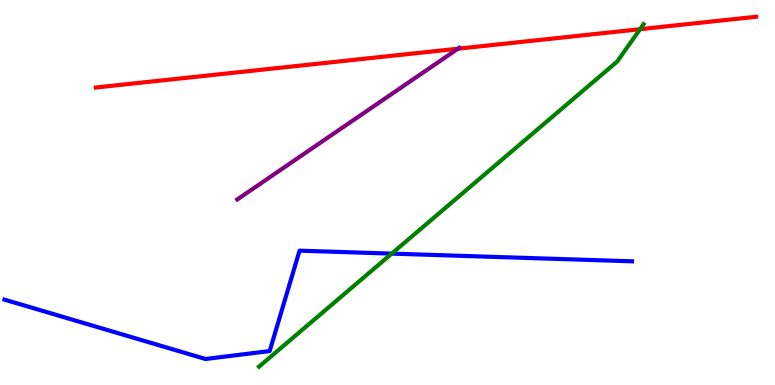[{'lines': ['blue', 'red'], 'intersections': []}, {'lines': ['green', 'red'], 'intersections': [{'x': 8.26, 'y': 9.24}]}, {'lines': ['purple', 'red'], 'intersections': [{'x': 5.91, 'y': 8.73}]}, {'lines': ['blue', 'green'], 'intersections': [{'x': 5.05, 'y': 3.41}]}, {'lines': ['blue', 'purple'], 'intersections': []}, {'lines': ['green', 'purple'], 'intersections': []}]